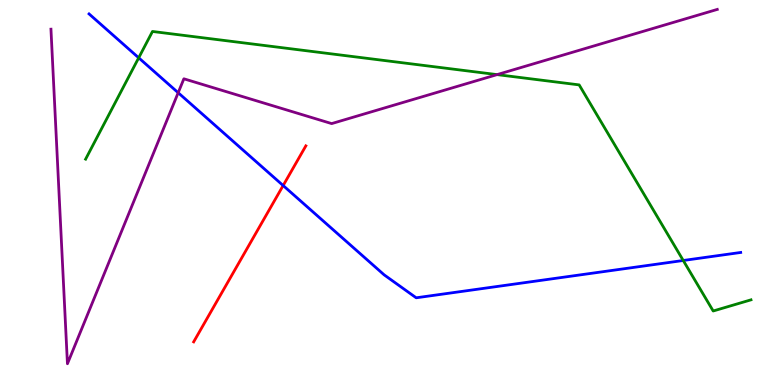[{'lines': ['blue', 'red'], 'intersections': [{'x': 3.65, 'y': 5.18}]}, {'lines': ['green', 'red'], 'intersections': []}, {'lines': ['purple', 'red'], 'intersections': []}, {'lines': ['blue', 'green'], 'intersections': [{'x': 1.79, 'y': 8.5}, {'x': 8.82, 'y': 3.23}]}, {'lines': ['blue', 'purple'], 'intersections': [{'x': 2.3, 'y': 7.59}]}, {'lines': ['green', 'purple'], 'intersections': [{'x': 6.41, 'y': 8.06}]}]